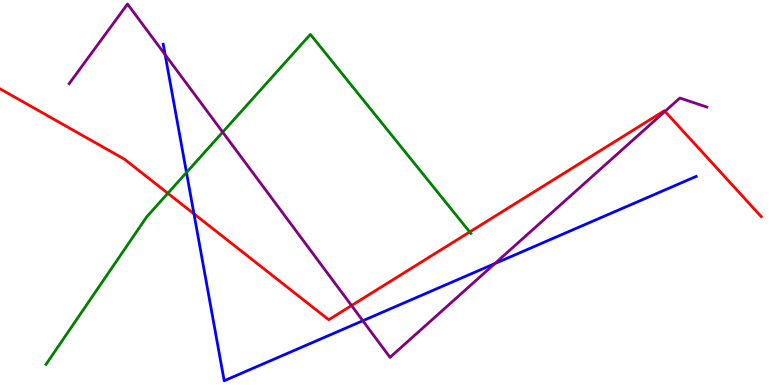[{'lines': ['blue', 'red'], 'intersections': [{'x': 2.5, 'y': 4.45}]}, {'lines': ['green', 'red'], 'intersections': [{'x': 2.17, 'y': 4.98}, {'x': 6.06, 'y': 3.98}]}, {'lines': ['purple', 'red'], 'intersections': [{'x': 4.54, 'y': 2.06}, {'x': 8.58, 'y': 7.11}]}, {'lines': ['blue', 'green'], 'intersections': [{'x': 2.41, 'y': 5.52}]}, {'lines': ['blue', 'purple'], 'intersections': [{'x': 2.13, 'y': 8.58}, {'x': 4.68, 'y': 1.67}, {'x': 6.38, 'y': 3.15}]}, {'lines': ['green', 'purple'], 'intersections': [{'x': 2.87, 'y': 6.57}]}]